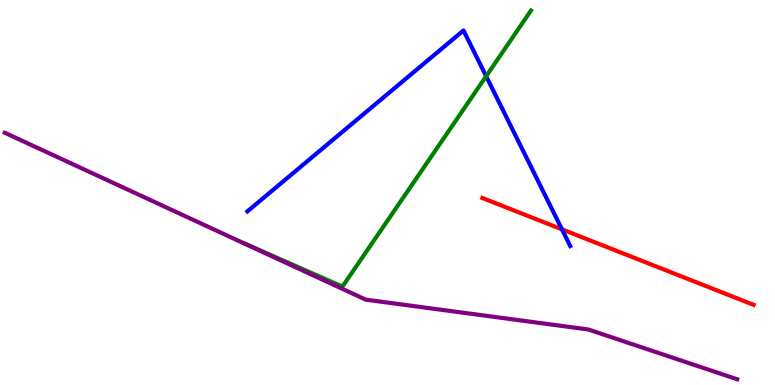[{'lines': ['blue', 'red'], 'intersections': [{'x': 7.25, 'y': 4.04}]}, {'lines': ['green', 'red'], 'intersections': []}, {'lines': ['purple', 'red'], 'intersections': []}, {'lines': ['blue', 'green'], 'intersections': [{'x': 6.27, 'y': 8.02}]}, {'lines': ['blue', 'purple'], 'intersections': []}, {'lines': ['green', 'purple'], 'intersections': []}]